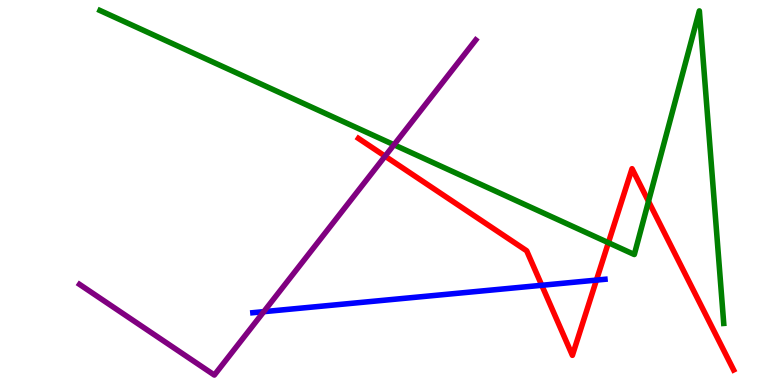[{'lines': ['blue', 'red'], 'intersections': [{'x': 6.99, 'y': 2.59}, {'x': 7.7, 'y': 2.72}]}, {'lines': ['green', 'red'], 'intersections': [{'x': 7.85, 'y': 3.7}, {'x': 8.37, 'y': 4.77}]}, {'lines': ['purple', 'red'], 'intersections': [{'x': 4.97, 'y': 5.94}]}, {'lines': ['blue', 'green'], 'intersections': []}, {'lines': ['blue', 'purple'], 'intersections': [{'x': 3.4, 'y': 1.9}]}, {'lines': ['green', 'purple'], 'intersections': [{'x': 5.08, 'y': 6.24}]}]